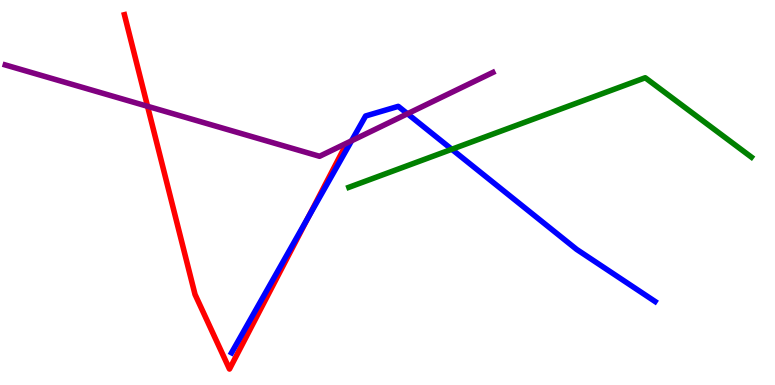[{'lines': ['blue', 'red'], 'intersections': [{'x': 3.98, 'y': 4.36}]}, {'lines': ['green', 'red'], 'intersections': []}, {'lines': ['purple', 'red'], 'intersections': [{'x': 1.9, 'y': 7.24}]}, {'lines': ['blue', 'green'], 'intersections': [{'x': 5.83, 'y': 6.12}]}, {'lines': ['blue', 'purple'], 'intersections': [{'x': 4.54, 'y': 6.34}, {'x': 5.26, 'y': 7.05}]}, {'lines': ['green', 'purple'], 'intersections': []}]